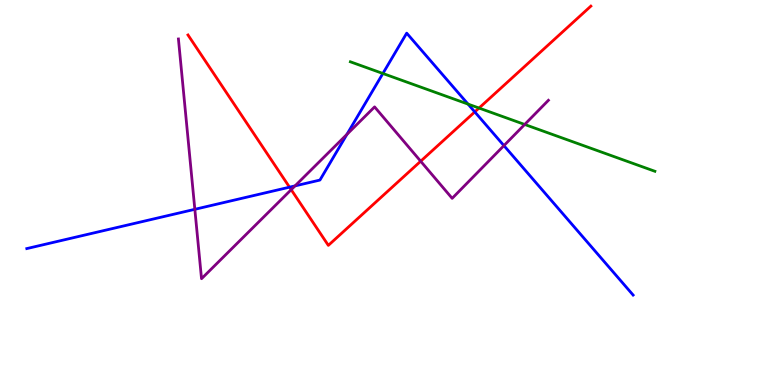[{'lines': ['blue', 'red'], 'intersections': [{'x': 3.74, 'y': 5.14}, {'x': 6.13, 'y': 7.09}]}, {'lines': ['green', 'red'], 'intersections': [{'x': 6.18, 'y': 7.19}]}, {'lines': ['purple', 'red'], 'intersections': [{'x': 3.76, 'y': 5.07}, {'x': 5.43, 'y': 5.81}]}, {'lines': ['blue', 'green'], 'intersections': [{'x': 4.94, 'y': 8.09}, {'x': 6.04, 'y': 7.3}]}, {'lines': ['blue', 'purple'], 'intersections': [{'x': 2.51, 'y': 4.56}, {'x': 3.81, 'y': 5.17}, {'x': 4.48, 'y': 6.51}, {'x': 6.5, 'y': 6.22}]}, {'lines': ['green', 'purple'], 'intersections': [{'x': 6.77, 'y': 6.77}]}]